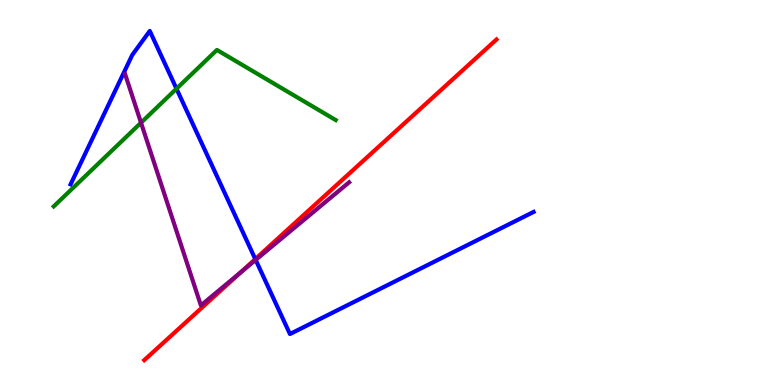[{'lines': ['blue', 'red'], 'intersections': [{'x': 3.29, 'y': 3.27}]}, {'lines': ['green', 'red'], 'intersections': []}, {'lines': ['purple', 'red'], 'intersections': [{'x': 3.11, 'y': 2.93}]}, {'lines': ['blue', 'green'], 'intersections': [{'x': 2.28, 'y': 7.7}]}, {'lines': ['blue', 'purple'], 'intersections': [{'x': 3.3, 'y': 3.25}]}, {'lines': ['green', 'purple'], 'intersections': [{'x': 1.82, 'y': 6.81}]}]